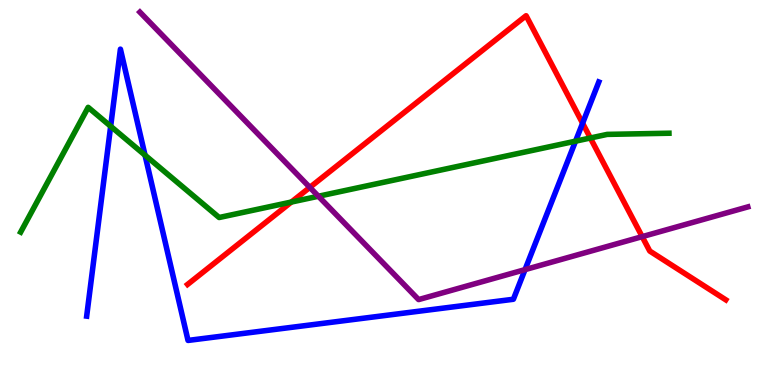[{'lines': ['blue', 'red'], 'intersections': [{'x': 7.52, 'y': 6.8}]}, {'lines': ['green', 'red'], 'intersections': [{'x': 3.76, 'y': 4.75}, {'x': 7.62, 'y': 6.42}]}, {'lines': ['purple', 'red'], 'intersections': [{'x': 4.0, 'y': 5.13}, {'x': 8.29, 'y': 3.85}]}, {'lines': ['blue', 'green'], 'intersections': [{'x': 1.43, 'y': 6.72}, {'x': 1.87, 'y': 5.97}, {'x': 7.43, 'y': 6.33}]}, {'lines': ['blue', 'purple'], 'intersections': [{'x': 6.77, 'y': 3.0}]}, {'lines': ['green', 'purple'], 'intersections': [{'x': 4.11, 'y': 4.9}]}]